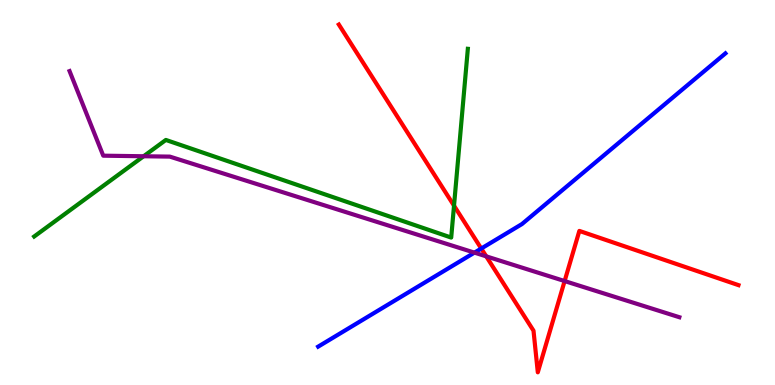[{'lines': ['blue', 'red'], 'intersections': [{'x': 6.21, 'y': 3.54}]}, {'lines': ['green', 'red'], 'intersections': [{'x': 5.86, 'y': 4.66}]}, {'lines': ['purple', 'red'], 'intersections': [{'x': 6.27, 'y': 3.34}, {'x': 7.29, 'y': 2.7}]}, {'lines': ['blue', 'green'], 'intersections': []}, {'lines': ['blue', 'purple'], 'intersections': [{'x': 6.12, 'y': 3.44}]}, {'lines': ['green', 'purple'], 'intersections': [{'x': 1.85, 'y': 5.94}]}]